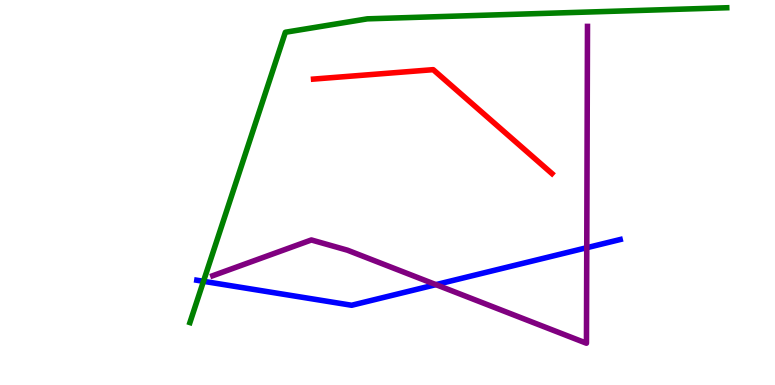[{'lines': ['blue', 'red'], 'intersections': []}, {'lines': ['green', 'red'], 'intersections': []}, {'lines': ['purple', 'red'], 'intersections': []}, {'lines': ['blue', 'green'], 'intersections': [{'x': 2.63, 'y': 2.69}]}, {'lines': ['blue', 'purple'], 'intersections': [{'x': 5.62, 'y': 2.61}, {'x': 7.57, 'y': 3.57}]}, {'lines': ['green', 'purple'], 'intersections': []}]